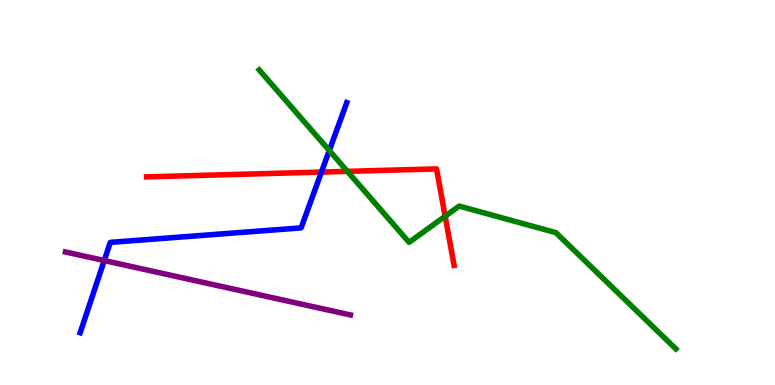[{'lines': ['blue', 'red'], 'intersections': [{'x': 4.15, 'y': 5.53}]}, {'lines': ['green', 'red'], 'intersections': [{'x': 4.48, 'y': 5.55}, {'x': 5.74, 'y': 4.38}]}, {'lines': ['purple', 'red'], 'intersections': []}, {'lines': ['blue', 'green'], 'intersections': [{'x': 4.25, 'y': 6.09}]}, {'lines': ['blue', 'purple'], 'intersections': [{'x': 1.34, 'y': 3.23}]}, {'lines': ['green', 'purple'], 'intersections': []}]